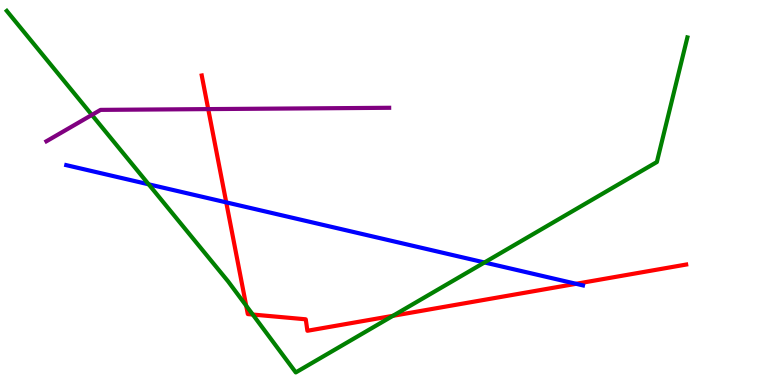[{'lines': ['blue', 'red'], 'intersections': [{'x': 2.92, 'y': 4.74}, {'x': 7.43, 'y': 2.63}]}, {'lines': ['green', 'red'], 'intersections': [{'x': 3.18, 'y': 2.06}, {'x': 3.26, 'y': 1.83}, {'x': 5.07, 'y': 1.8}]}, {'lines': ['purple', 'red'], 'intersections': [{'x': 2.69, 'y': 7.17}]}, {'lines': ['blue', 'green'], 'intersections': [{'x': 1.92, 'y': 5.21}, {'x': 6.25, 'y': 3.18}]}, {'lines': ['blue', 'purple'], 'intersections': []}, {'lines': ['green', 'purple'], 'intersections': [{'x': 1.19, 'y': 7.02}]}]